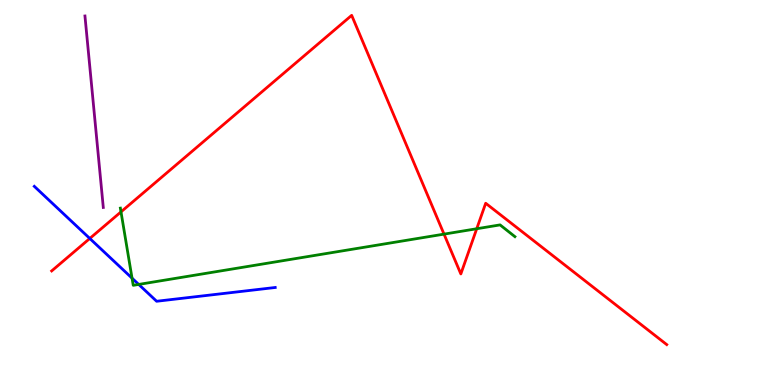[{'lines': ['blue', 'red'], 'intersections': [{'x': 1.16, 'y': 3.81}]}, {'lines': ['green', 'red'], 'intersections': [{'x': 1.56, 'y': 4.5}, {'x': 5.73, 'y': 3.92}, {'x': 6.15, 'y': 4.06}]}, {'lines': ['purple', 'red'], 'intersections': []}, {'lines': ['blue', 'green'], 'intersections': [{'x': 1.7, 'y': 2.77}, {'x': 1.79, 'y': 2.61}]}, {'lines': ['blue', 'purple'], 'intersections': []}, {'lines': ['green', 'purple'], 'intersections': []}]